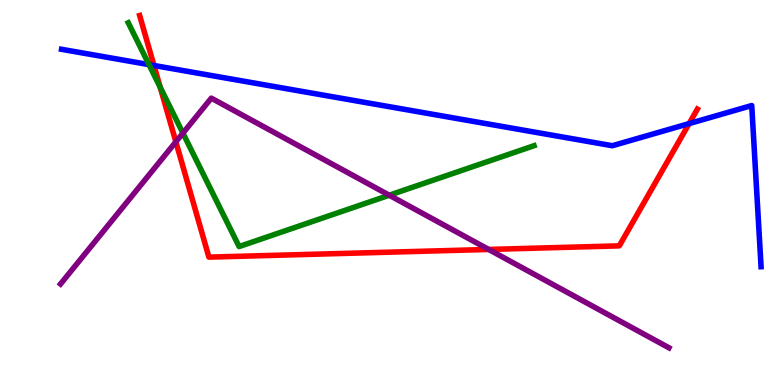[{'lines': ['blue', 'red'], 'intersections': [{'x': 1.99, 'y': 8.3}, {'x': 8.89, 'y': 6.79}]}, {'lines': ['green', 'red'], 'intersections': [{'x': 2.07, 'y': 7.73}]}, {'lines': ['purple', 'red'], 'intersections': [{'x': 2.27, 'y': 6.32}, {'x': 6.31, 'y': 3.52}]}, {'lines': ['blue', 'green'], 'intersections': [{'x': 1.92, 'y': 8.32}]}, {'lines': ['blue', 'purple'], 'intersections': []}, {'lines': ['green', 'purple'], 'intersections': [{'x': 2.36, 'y': 6.54}, {'x': 5.02, 'y': 4.93}]}]